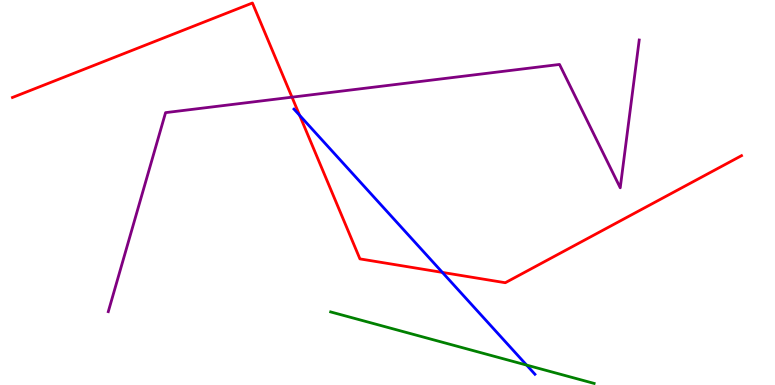[{'lines': ['blue', 'red'], 'intersections': [{'x': 3.87, 'y': 7.0}, {'x': 5.71, 'y': 2.92}]}, {'lines': ['green', 'red'], 'intersections': []}, {'lines': ['purple', 'red'], 'intersections': [{'x': 3.77, 'y': 7.48}]}, {'lines': ['blue', 'green'], 'intersections': [{'x': 6.8, 'y': 0.517}]}, {'lines': ['blue', 'purple'], 'intersections': []}, {'lines': ['green', 'purple'], 'intersections': []}]